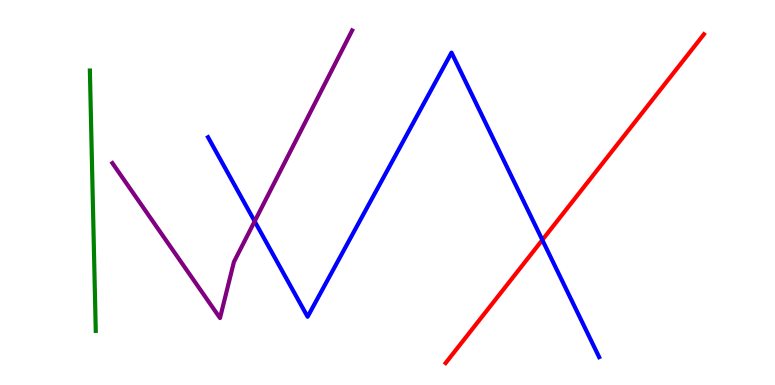[{'lines': ['blue', 'red'], 'intersections': [{'x': 7.0, 'y': 3.77}]}, {'lines': ['green', 'red'], 'intersections': []}, {'lines': ['purple', 'red'], 'intersections': []}, {'lines': ['blue', 'green'], 'intersections': []}, {'lines': ['blue', 'purple'], 'intersections': [{'x': 3.29, 'y': 4.25}]}, {'lines': ['green', 'purple'], 'intersections': []}]